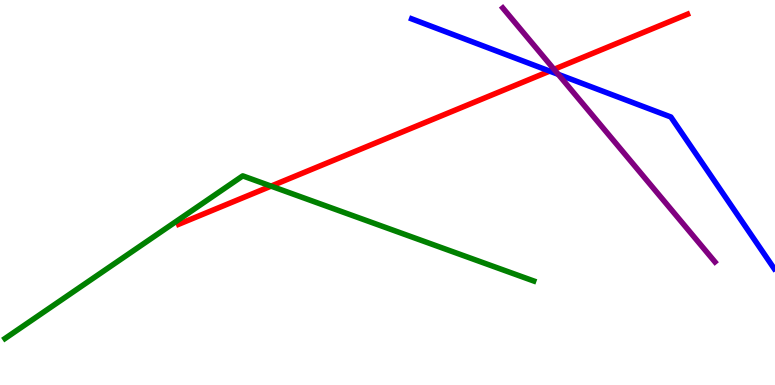[{'lines': ['blue', 'red'], 'intersections': [{'x': 7.09, 'y': 8.15}]}, {'lines': ['green', 'red'], 'intersections': [{'x': 3.5, 'y': 5.17}]}, {'lines': ['purple', 'red'], 'intersections': [{'x': 7.15, 'y': 8.2}]}, {'lines': ['blue', 'green'], 'intersections': []}, {'lines': ['blue', 'purple'], 'intersections': [{'x': 7.2, 'y': 8.07}]}, {'lines': ['green', 'purple'], 'intersections': []}]